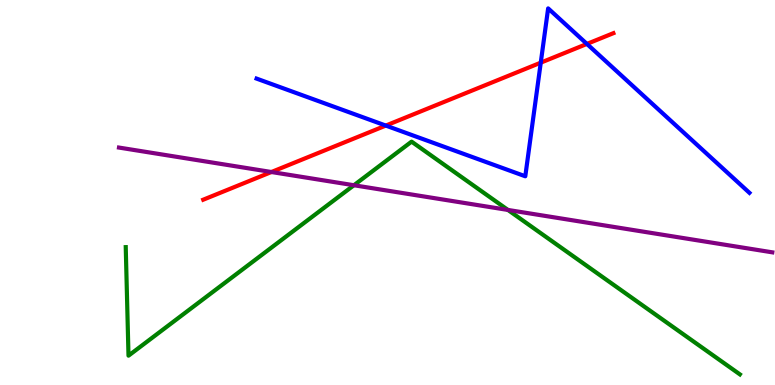[{'lines': ['blue', 'red'], 'intersections': [{'x': 4.98, 'y': 6.74}, {'x': 6.98, 'y': 8.37}, {'x': 7.57, 'y': 8.86}]}, {'lines': ['green', 'red'], 'intersections': []}, {'lines': ['purple', 'red'], 'intersections': [{'x': 3.5, 'y': 5.53}]}, {'lines': ['blue', 'green'], 'intersections': []}, {'lines': ['blue', 'purple'], 'intersections': []}, {'lines': ['green', 'purple'], 'intersections': [{'x': 4.57, 'y': 5.19}, {'x': 6.55, 'y': 4.55}]}]